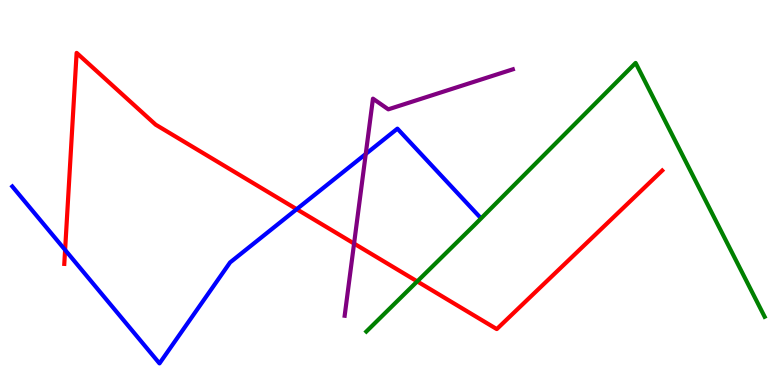[{'lines': ['blue', 'red'], 'intersections': [{'x': 0.84, 'y': 3.51}, {'x': 3.83, 'y': 4.57}]}, {'lines': ['green', 'red'], 'intersections': [{'x': 5.38, 'y': 2.69}]}, {'lines': ['purple', 'red'], 'intersections': [{'x': 4.57, 'y': 3.67}]}, {'lines': ['blue', 'green'], 'intersections': []}, {'lines': ['blue', 'purple'], 'intersections': [{'x': 4.72, 'y': 6.0}]}, {'lines': ['green', 'purple'], 'intersections': []}]